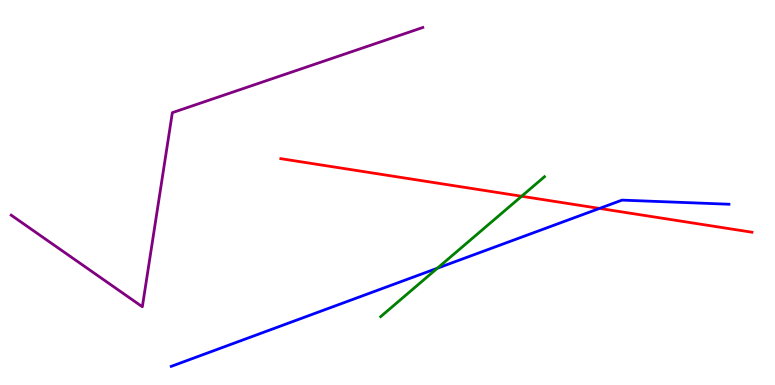[{'lines': ['blue', 'red'], 'intersections': [{'x': 7.74, 'y': 4.59}]}, {'lines': ['green', 'red'], 'intersections': [{'x': 6.73, 'y': 4.9}]}, {'lines': ['purple', 'red'], 'intersections': []}, {'lines': ['blue', 'green'], 'intersections': [{'x': 5.64, 'y': 3.03}]}, {'lines': ['blue', 'purple'], 'intersections': []}, {'lines': ['green', 'purple'], 'intersections': []}]